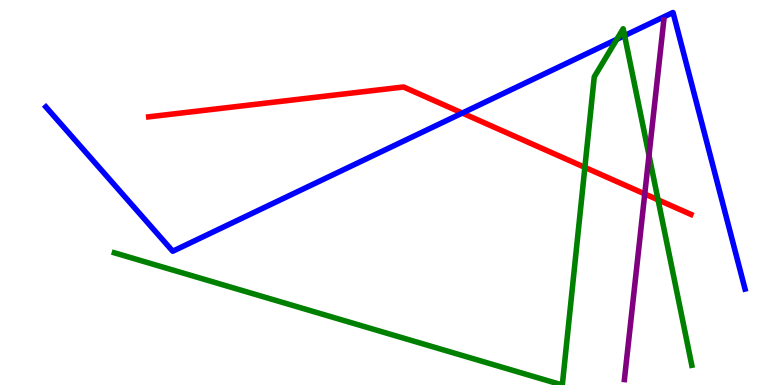[{'lines': ['blue', 'red'], 'intersections': [{'x': 5.97, 'y': 7.06}]}, {'lines': ['green', 'red'], 'intersections': [{'x': 7.55, 'y': 5.65}, {'x': 8.49, 'y': 4.81}]}, {'lines': ['purple', 'red'], 'intersections': [{'x': 8.32, 'y': 4.96}]}, {'lines': ['blue', 'green'], 'intersections': [{'x': 7.96, 'y': 8.98}, {'x': 8.06, 'y': 9.08}]}, {'lines': ['blue', 'purple'], 'intersections': []}, {'lines': ['green', 'purple'], 'intersections': [{'x': 8.37, 'y': 5.97}]}]